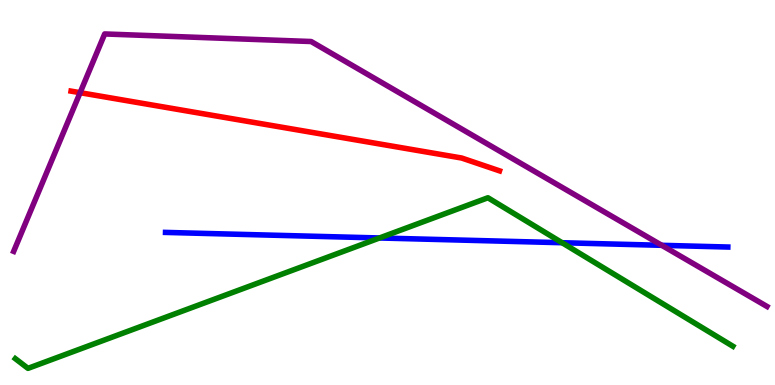[{'lines': ['blue', 'red'], 'intersections': []}, {'lines': ['green', 'red'], 'intersections': []}, {'lines': ['purple', 'red'], 'intersections': [{'x': 1.03, 'y': 7.59}]}, {'lines': ['blue', 'green'], 'intersections': [{'x': 4.9, 'y': 3.82}, {'x': 7.25, 'y': 3.7}]}, {'lines': ['blue', 'purple'], 'intersections': [{'x': 8.54, 'y': 3.63}]}, {'lines': ['green', 'purple'], 'intersections': []}]